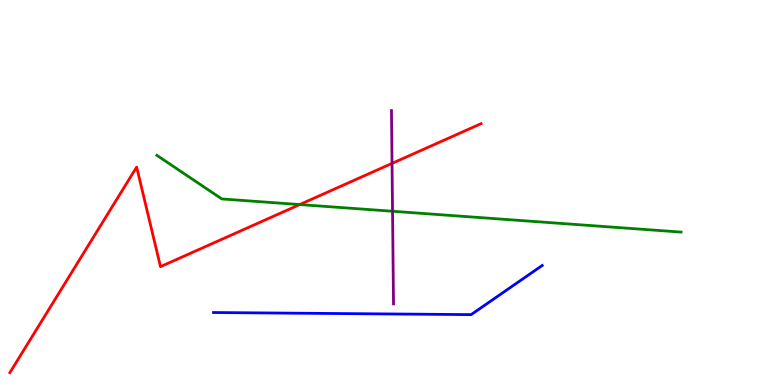[{'lines': ['blue', 'red'], 'intersections': []}, {'lines': ['green', 'red'], 'intersections': [{'x': 3.87, 'y': 4.69}]}, {'lines': ['purple', 'red'], 'intersections': [{'x': 5.06, 'y': 5.76}]}, {'lines': ['blue', 'green'], 'intersections': []}, {'lines': ['blue', 'purple'], 'intersections': []}, {'lines': ['green', 'purple'], 'intersections': [{'x': 5.07, 'y': 4.51}]}]